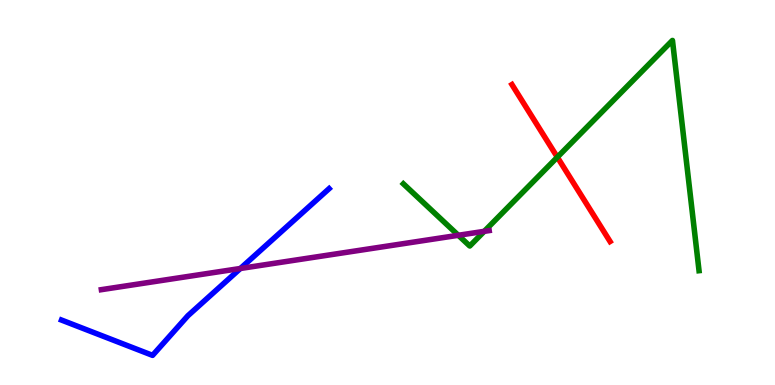[{'lines': ['blue', 'red'], 'intersections': []}, {'lines': ['green', 'red'], 'intersections': [{'x': 7.19, 'y': 5.92}]}, {'lines': ['purple', 'red'], 'intersections': []}, {'lines': ['blue', 'green'], 'intersections': []}, {'lines': ['blue', 'purple'], 'intersections': [{'x': 3.1, 'y': 3.03}]}, {'lines': ['green', 'purple'], 'intersections': [{'x': 5.91, 'y': 3.89}, {'x': 6.25, 'y': 3.99}]}]